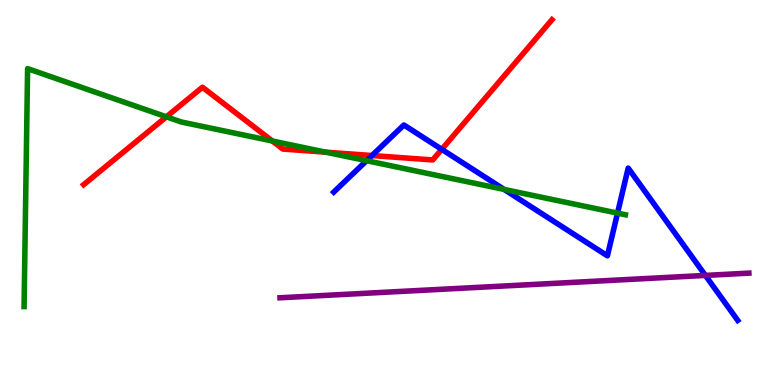[{'lines': ['blue', 'red'], 'intersections': [{'x': 4.8, 'y': 5.96}, {'x': 5.7, 'y': 6.12}]}, {'lines': ['green', 'red'], 'intersections': [{'x': 2.15, 'y': 6.97}, {'x': 3.51, 'y': 6.34}, {'x': 4.2, 'y': 6.05}]}, {'lines': ['purple', 'red'], 'intersections': []}, {'lines': ['blue', 'green'], 'intersections': [{'x': 4.73, 'y': 5.83}, {'x': 6.5, 'y': 5.08}, {'x': 7.97, 'y': 4.46}]}, {'lines': ['blue', 'purple'], 'intersections': [{'x': 9.1, 'y': 2.85}]}, {'lines': ['green', 'purple'], 'intersections': []}]